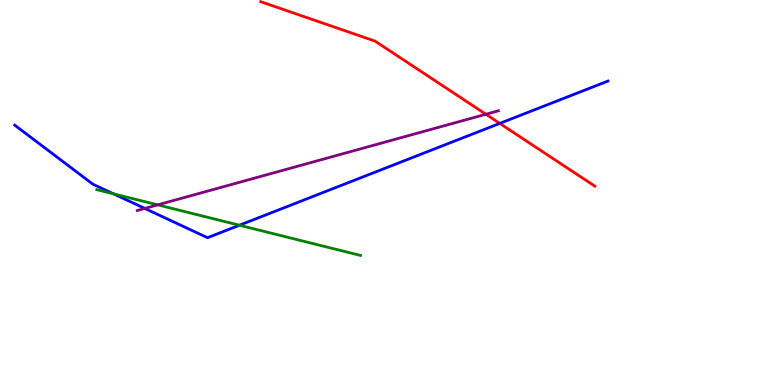[{'lines': ['blue', 'red'], 'intersections': [{'x': 6.45, 'y': 6.79}]}, {'lines': ['green', 'red'], 'intersections': []}, {'lines': ['purple', 'red'], 'intersections': [{'x': 6.27, 'y': 7.03}]}, {'lines': ['blue', 'green'], 'intersections': [{'x': 1.46, 'y': 4.97}, {'x': 3.09, 'y': 4.15}]}, {'lines': ['blue', 'purple'], 'intersections': [{'x': 1.87, 'y': 4.59}]}, {'lines': ['green', 'purple'], 'intersections': [{'x': 2.04, 'y': 4.68}]}]